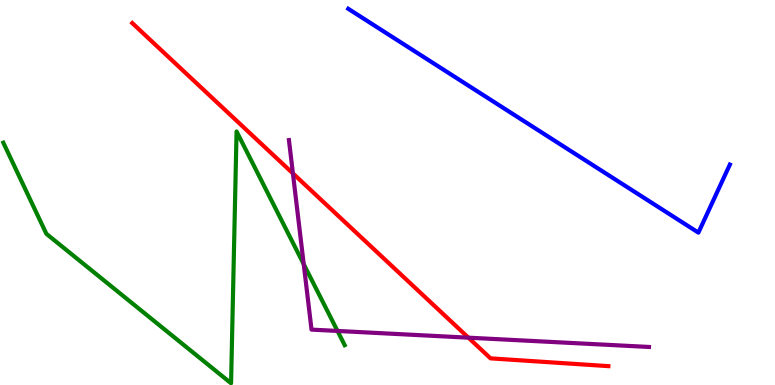[{'lines': ['blue', 'red'], 'intersections': []}, {'lines': ['green', 'red'], 'intersections': []}, {'lines': ['purple', 'red'], 'intersections': [{'x': 3.78, 'y': 5.5}, {'x': 6.04, 'y': 1.23}]}, {'lines': ['blue', 'green'], 'intersections': []}, {'lines': ['blue', 'purple'], 'intersections': []}, {'lines': ['green', 'purple'], 'intersections': [{'x': 3.92, 'y': 3.14}, {'x': 4.35, 'y': 1.4}]}]